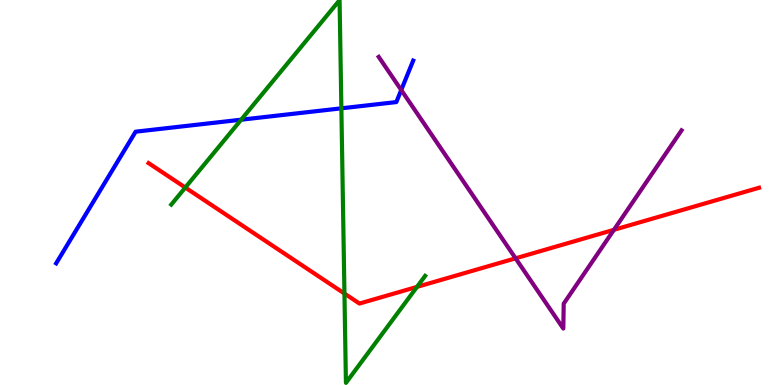[{'lines': ['blue', 'red'], 'intersections': []}, {'lines': ['green', 'red'], 'intersections': [{'x': 2.39, 'y': 5.13}, {'x': 4.44, 'y': 2.38}, {'x': 5.38, 'y': 2.55}]}, {'lines': ['purple', 'red'], 'intersections': [{'x': 6.65, 'y': 3.29}, {'x': 7.92, 'y': 4.03}]}, {'lines': ['blue', 'green'], 'intersections': [{'x': 3.11, 'y': 6.89}, {'x': 4.4, 'y': 7.19}]}, {'lines': ['blue', 'purple'], 'intersections': [{'x': 5.18, 'y': 7.66}]}, {'lines': ['green', 'purple'], 'intersections': []}]